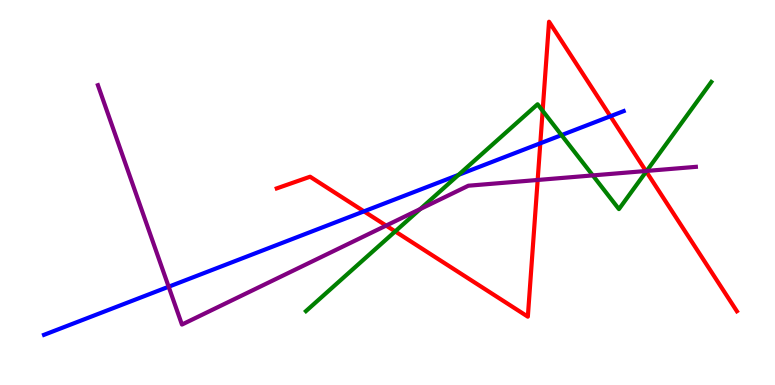[{'lines': ['blue', 'red'], 'intersections': [{'x': 4.7, 'y': 4.51}, {'x': 6.97, 'y': 6.28}, {'x': 7.88, 'y': 6.98}]}, {'lines': ['green', 'red'], 'intersections': [{'x': 5.1, 'y': 3.99}, {'x': 7.0, 'y': 7.12}, {'x': 8.34, 'y': 5.54}]}, {'lines': ['purple', 'red'], 'intersections': [{'x': 4.98, 'y': 4.14}, {'x': 6.94, 'y': 5.33}, {'x': 8.33, 'y': 5.56}]}, {'lines': ['blue', 'green'], 'intersections': [{'x': 5.92, 'y': 5.46}, {'x': 7.25, 'y': 6.49}]}, {'lines': ['blue', 'purple'], 'intersections': [{'x': 2.18, 'y': 2.55}]}, {'lines': ['green', 'purple'], 'intersections': [{'x': 5.42, 'y': 4.57}, {'x': 7.65, 'y': 5.44}, {'x': 8.34, 'y': 5.56}]}]